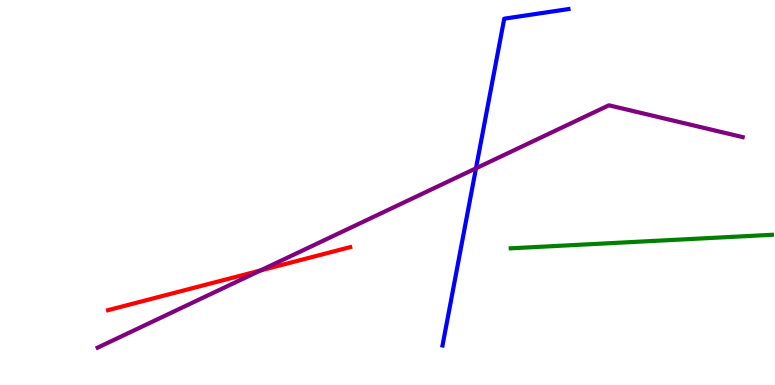[{'lines': ['blue', 'red'], 'intersections': []}, {'lines': ['green', 'red'], 'intersections': []}, {'lines': ['purple', 'red'], 'intersections': [{'x': 3.36, 'y': 2.97}]}, {'lines': ['blue', 'green'], 'intersections': []}, {'lines': ['blue', 'purple'], 'intersections': [{'x': 6.14, 'y': 5.63}]}, {'lines': ['green', 'purple'], 'intersections': []}]